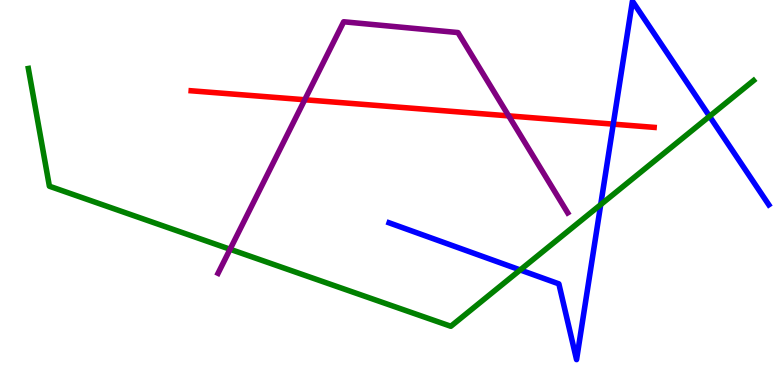[{'lines': ['blue', 'red'], 'intersections': [{'x': 7.91, 'y': 6.78}]}, {'lines': ['green', 'red'], 'intersections': []}, {'lines': ['purple', 'red'], 'intersections': [{'x': 3.93, 'y': 7.41}, {'x': 6.56, 'y': 6.99}]}, {'lines': ['blue', 'green'], 'intersections': [{'x': 6.71, 'y': 2.99}, {'x': 7.75, 'y': 4.69}, {'x': 9.16, 'y': 6.98}]}, {'lines': ['blue', 'purple'], 'intersections': []}, {'lines': ['green', 'purple'], 'intersections': [{'x': 2.97, 'y': 3.53}]}]